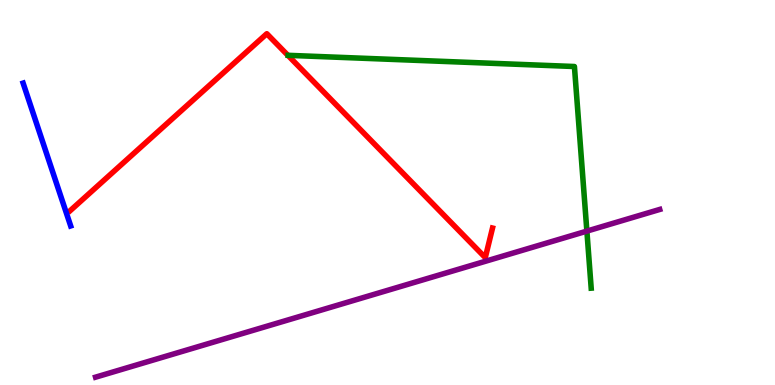[{'lines': ['blue', 'red'], 'intersections': []}, {'lines': ['green', 'red'], 'intersections': []}, {'lines': ['purple', 'red'], 'intersections': []}, {'lines': ['blue', 'green'], 'intersections': []}, {'lines': ['blue', 'purple'], 'intersections': []}, {'lines': ['green', 'purple'], 'intersections': [{'x': 7.57, 'y': 4.0}]}]